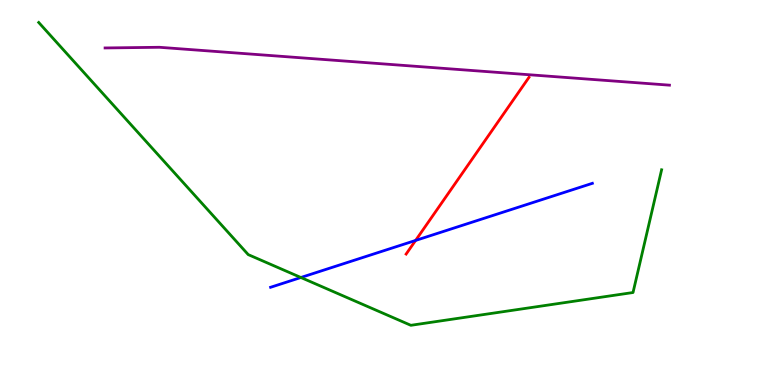[{'lines': ['blue', 'red'], 'intersections': [{'x': 5.36, 'y': 3.75}]}, {'lines': ['green', 'red'], 'intersections': []}, {'lines': ['purple', 'red'], 'intersections': []}, {'lines': ['blue', 'green'], 'intersections': [{'x': 3.88, 'y': 2.79}]}, {'lines': ['blue', 'purple'], 'intersections': []}, {'lines': ['green', 'purple'], 'intersections': []}]